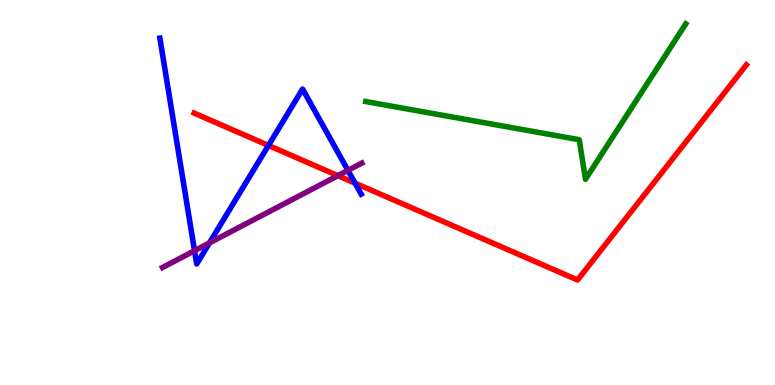[{'lines': ['blue', 'red'], 'intersections': [{'x': 3.46, 'y': 6.22}, {'x': 4.58, 'y': 5.24}]}, {'lines': ['green', 'red'], 'intersections': []}, {'lines': ['purple', 'red'], 'intersections': [{'x': 4.36, 'y': 5.44}]}, {'lines': ['blue', 'green'], 'intersections': []}, {'lines': ['blue', 'purple'], 'intersections': [{'x': 2.51, 'y': 3.49}, {'x': 2.7, 'y': 3.69}, {'x': 4.49, 'y': 5.57}]}, {'lines': ['green', 'purple'], 'intersections': []}]